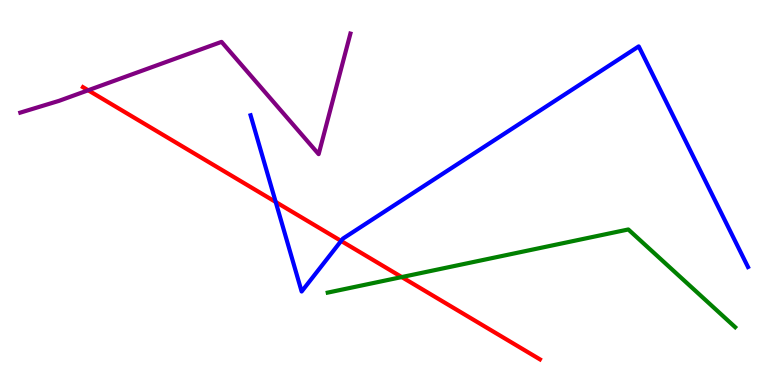[{'lines': ['blue', 'red'], 'intersections': [{'x': 3.56, 'y': 4.75}, {'x': 4.4, 'y': 3.74}]}, {'lines': ['green', 'red'], 'intersections': [{'x': 5.18, 'y': 2.8}]}, {'lines': ['purple', 'red'], 'intersections': [{'x': 1.14, 'y': 7.66}]}, {'lines': ['blue', 'green'], 'intersections': []}, {'lines': ['blue', 'purple'], 'intersections': []}, {'lines': ['green', 'purple'], 'intersections': []}]